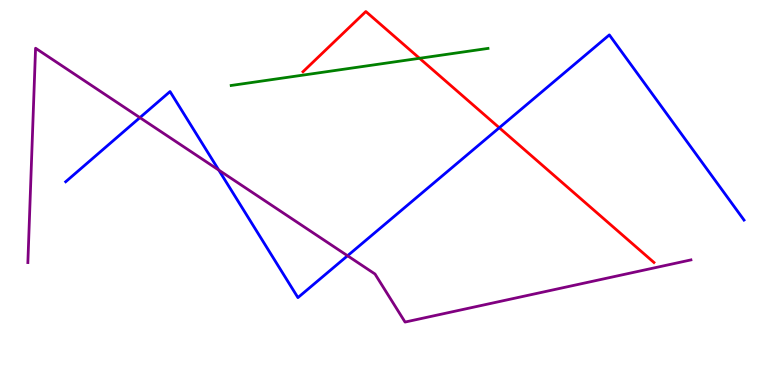[{'lines': ['blue', 'red'], 'intersections': [{'x': 6.44, 'y': 6.68}]}, {'lines': ['green', 'red'], 'intersections': [{'x': 5.41, 'y': 8.49}]}, {'lines': ['purple', 'red'], 'intersections': []}, {'lines': ['blue', 'green'], 'intersections': []}, {'lines': ['blue', 'purple'], 'intersections': [{'x': 1.81, 'y': 6.94}, {'x': 2.82, 'y': 5.58}, {'x': 4.48, 'y': 3.36}]}, {'lines': ['green', 'purple'], 'intersections': []}]